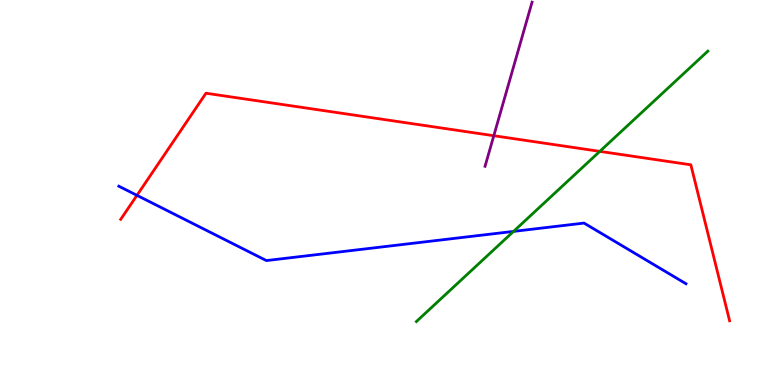[{'lines': ['blue', 'red'], 'intersections': [{'x': 1.77, 'y': 4.93}]}, {'lines': ['green', 'red'], 'intersections': [{'x': 7.74, 'y': 6.07}]}, {'lines': ['purple', 'red'], 'intersections': [{'x': 6.37, 'y': 6.47}]}, {'lines': ['blue', 'green'], 'intersections': [{'x': 6.63, 'y': 3.99}]}, {'lines': ['blue', 'purple'], 'intersections': []}, {'lines': ['green', 'purple'], 'intersections': []}]